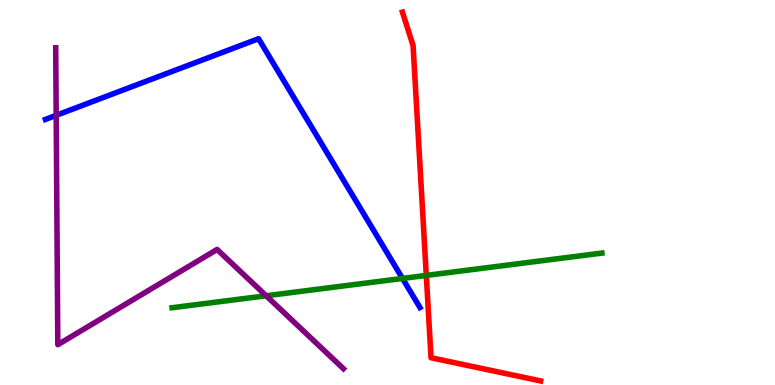[{'lines': ['blue', 'red'], 'intersections': []}, {'lines': ['green', 'red'], 'intersections': [{'x': 5.5, 'y': 2.85}]}, {'lines': ['purple', 'red'], 'intersections': []}, {'lines': ['blue', 'green'], 'intersections': [{'x': 5.19, 'y': 2.77}]}, {'lines': ['blue', 'purple'], 'intersections': [{'x': 0.725, 'y': 7.0}]}, {'lines': ['green', 'purple'], 'intersections': [{'x': 3.43, 'y': 2.32}]}]